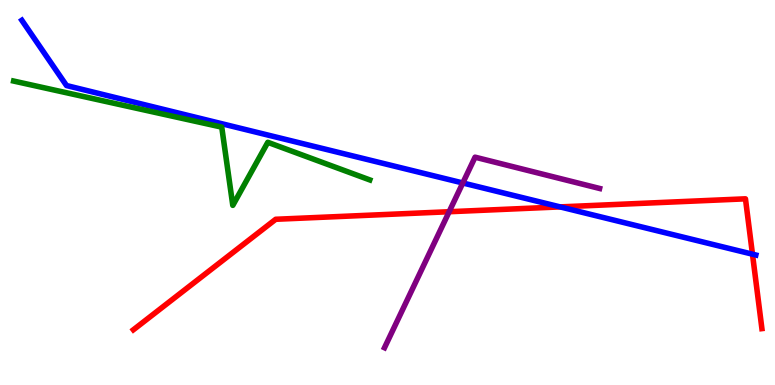[{'lines': ['blue', 'red'], 'intersections': [{'x': 7.23, 'y': 4.63}, {'x': 9.71, 'y': 3.4}]}, {'lines': ['green', 'red'], 'intersections': []}, {'lines': ['purple', 'red'], 'intersections': [{'x': 5.8, 'y': 4.5}]}, {'lines': ['blue', 'green'], 'intersections': []}, {'lines': ['blue', 'purple'], 'intersections': [{'x': 5.97, 'y': 5.25}]}, {'lines': ['green', 'purple'], 'intersections': []}]